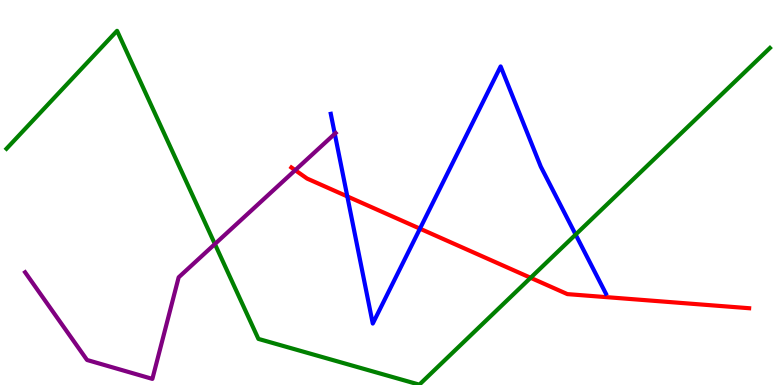[{'lines': ['blue', 'red'], 'intersections': [{'x': 4.48, 'y': 4.9}, {'x': 5.42, 'y': 4.06}]}, {'lines': ['green', 'red'], 'intersections': [{'x': 6.85, 'y': 2.78}]}, {'lines': ['purple', 'red'], 'intersections': [{'x': 3.81, 'y': 5.58}]}, {'lines': ['blue', 'green'], 'intersections': [{'x': 7.43, 'y': 3.91}]}, {'lines': ['blue', 'purple'], 'intersections': [{'x': 4.32, 'y': 6.52}]}, {'lines': ['green', 'purple'], 'intersections': [{'x': 2.77, 'y': 3.66}]}]